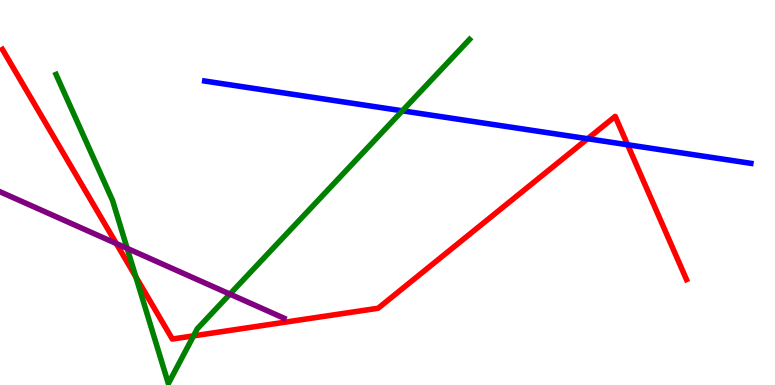[{'lines': ['blue', 'red'], 'intersections': [{'x': 7.58, 'y': 6.4}, {'x': 8.1, 'y': 6.24}]}, {'lines': ['green', 'red'], 'intersections': [{'x': 1.75, 'y': 2.81}, {'x': 2.5, 'y': 1.28}]}, {'lines': ['purple', 'red'], 'intersections': [{'x': 1.5, 'y': 3.67}]}, {'lines': ['blue', 'green'], 'intersections': [{'x': 5.19, 'y': 7.12}]}, {'lines': ['blue', 'purple'], 'intersections': []}, {'lines': ['green', 'purple'], 'intersections': [{'x': 1.64, 'y': 3.55}, {'x': 2.97, 'y': 2.36}]}]